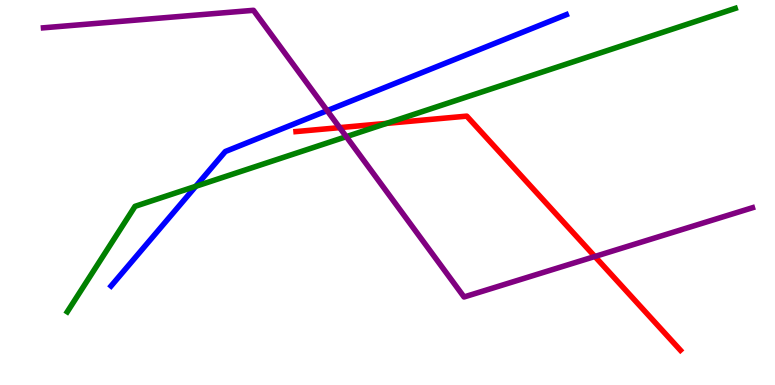[{'lines': ['blue', 'red'], 'intersections': []}, {'lines': ['green', 'red'], 'intersections': [{'x': 4.99, 'y': 6.8}]}, {'lines': ['purple', 'red'], 'intersections': [{'x': 4.38, 'y': 6.68}, {'x': 7.68, 'y': 3.34}]}, {'lines': ['blue', 'green'], 'intersections': [{'x': 2.53, 'y': 5.16}]}, {'lines': ['blue', 'purple'], 'intersections': [{'x': 4.22, 'y': 7.13}]}, {'lines': ['green', 'purple'], 'intersections': [{'x': 4.47, 'y': 6.45}]}]